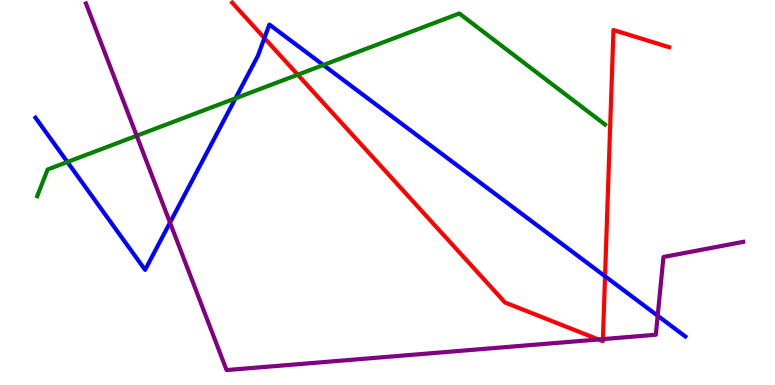[{'lines': ['blue', 'red'], 'intersections': [{'x': 3.41, 'y': 9.01}, {'x': 7.81, 'y': 2.82}]}, {'lines': ['green', 'red'], 'intersections': [{'x': 3.84, 'y': 8.06}]}, {'lines': ['purple', 'red'], 'intersections': [{'x': 7.72, 'y': 1.18}, {'x': 7.78, 'y': 1.19}]}, {'lines': ['blue', 'green'], 'intersections': [{'x': 0.87, 'y': 5.79}, {'x': 3.04, 'y': 7.45}, {'x': 4.17, 'y': 8.31}]}, {'lines': ['blue', 'purple'], 'intersections': [{'x': 2.19, 'y': 4.22}, {'x': 8.49, 'y': 1.8}]}, {'lines': ['green', 'purple'], 'intersections': [{'x': 1.76, 'y': 6.47}]}]